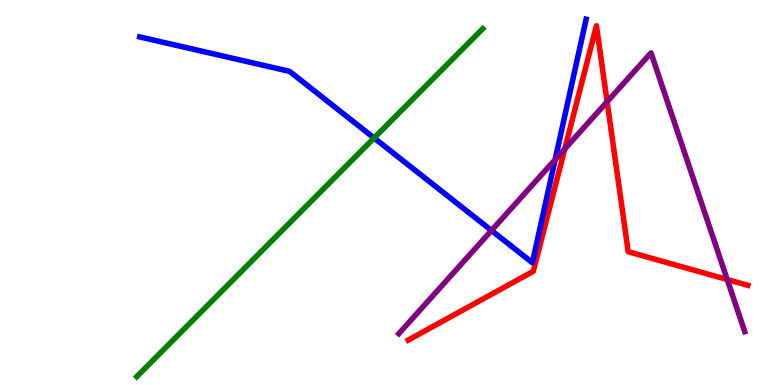[{'lines': ['blue', 'red'], 'intersections': []}, {'lines': ['green', 'red'], 'intersections': []}, {'lines': ['purple', 'red'], 'intersections': [{'x': 7.29, 'y': 6.13}, {'x': 7.83, 'y': 7.36}, {'x': 9.38, 'y': 2.74}]}, {'lines': ['blue', 'green'], 'intersections': [{'x': 4.83, 'y': 6.42}]}, {'lines': ['blue', 'purple'], 'intersections': [{'x': 6.34, 'y': 4.01}, {'x': 7.16, 'y': 5.85}]}, {'lines': ['green', 'purple'], 'intersections': []}]